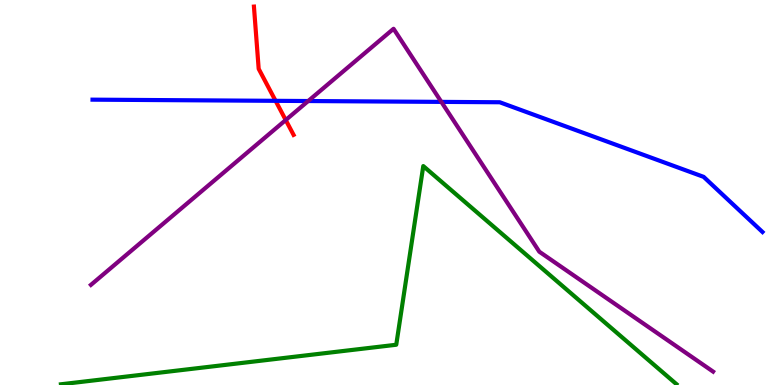[{'lines': ['blue', 'red'], 'intersections': [{'x': 3.56, 'y': 7.38}]}, {'lines': ['green', 'red'], 'intersections': []}, {'lines': ['purple', 'red'], 'intersections': [{'x': 3.69, 'y': 6.88}]}, {'lines': ['blue', 'green'], 'intersections': []}, {'lines': ['blue', 'purple'], 'intersections': [{'x': 3.98, 'y': 7.38}, {'x': 5.69, 'y': 7.35}]}, {'lines': ['green', 'purple'], 'intersections': []}]